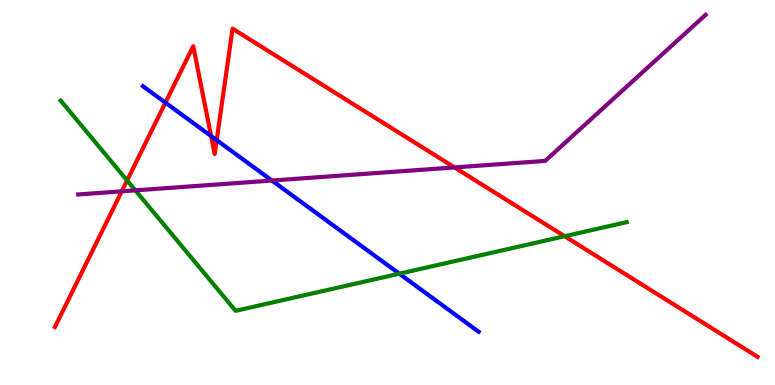[{'lines': ['blue', 'red'], 'intersections': [{'x': 2.13, 'y': 7.33}, {'x': 2.72, 'y': 6.47}, {'x': 2.8, 'y': 6.36}]}, {'lines': ['green', 'red'], 'intersections': [{'x': 1.64, 'y': 5.31}, {'x': 7.29, 'y': 3.86}]}, {'lines': ['purple', 'red'], 'intersections': [{'x': 1.57, 'y': 5.03}, {'x': 5.87, 'y': 5.65}]}, {'lines': ['blue', 'green'], 'intersections': [{'x': 5.15, 'y': 2.89}]}, {'lines': ['blue', 'purple'], 'intersections': [{'x': 3.51, 'y': 5.31}]}, {'lines': ['green', 'purple'], 'intersections': [{'x': 1.75, 'y': 5.06}]}]